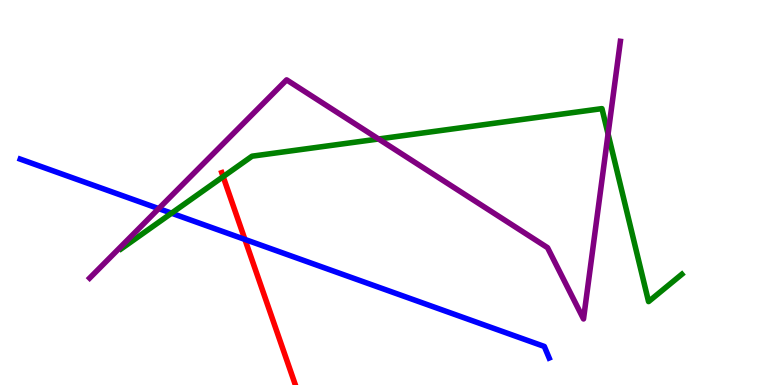[{'lines': ['blue', 'red'], 'intersections': [{'x': 3.16, 'y': 3.78}]}, {'lines': ['green', 'red'], 'intersections': [{'x': 2.88, 'y': 5.41}]}, {'lines': ['purple', 'red'], 'intersections': []}, {'lines': ['blue', 'green'], 'intersections': [{'x': 2.21, 'y': 4.46}]}, {'lines': ['blue', 'purple'], 'intersections': [{'x': 2.05, 'y': 4.58}]}, {'lines': ['green', 'purple'], 'intersections': [{'x': 4.88, 'y': 6.39}, {'x': 7.85, 'y': 6.52}]}]